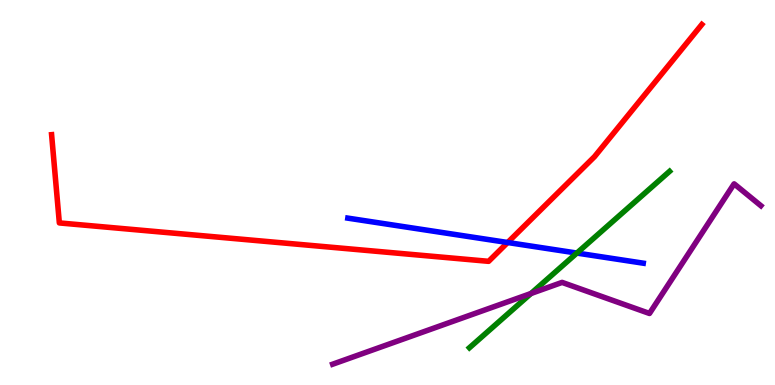[{'lines': ['blue', 'red'], 'intersections': [{'x': 6.55, 'y': 3.7}]}, {'lines': ['green', 'red'], 'intersections': []}, {'lines': ['purple', 'red'], 'intersections': []}, {'lines': ['blue', 'green'], 'intersections': [{'x': 7.44, 'y': 3.43}]}, {'lines': ['blue', 'purple'], 'intersections': []}, {'lines': ['green', 'purple'], 'intersections': [{'x': 6.85, 'y': 2.38}]}]